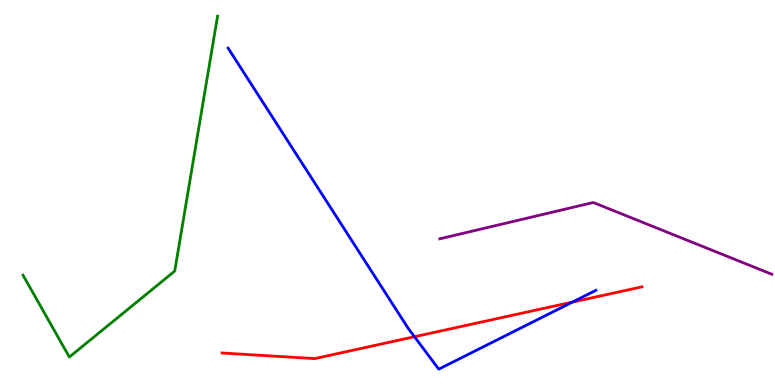[{'lines': ['blue', 'red'], 'intersections': [{'x': 5.35, 'y': 1.25}, {'x': 7.39, 'y': 2.15}]}, {'lines': ['green', 'red'], 'intersections': []}, {'lines': ['purple', 'red'], 'intersections': []}, {'lines': ['blue', 'green'], 'intersections': []}, {'lines': ['blue', 'purple'], 'intersections': []}, {'lines': ['green', 'purple'], 'intersections': []}]